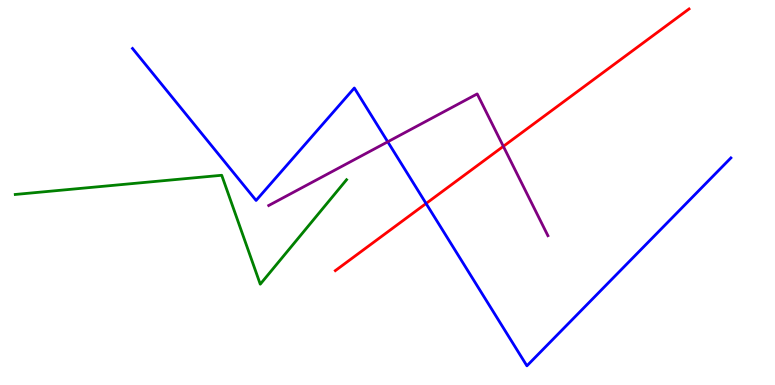[{'lines': ['blue', 'red'], 'intersections': [{'x': 5.5, 'y': 4.71}]}, {'lines': ['green', 'red'], 'intersections': []}, {'lines': ['purple', 'red'], 'intersections': [{'x': 6.49, 'y': 6.2}]}, {'lines': ['blue', 'green'], 'intersections': []}, {'lines': ['blue', 'purple'], 'intersections': [{'x': 5.0, 'y': 6.32}]}, {'lines': ['green', 'purple'], 'intersections': []}]